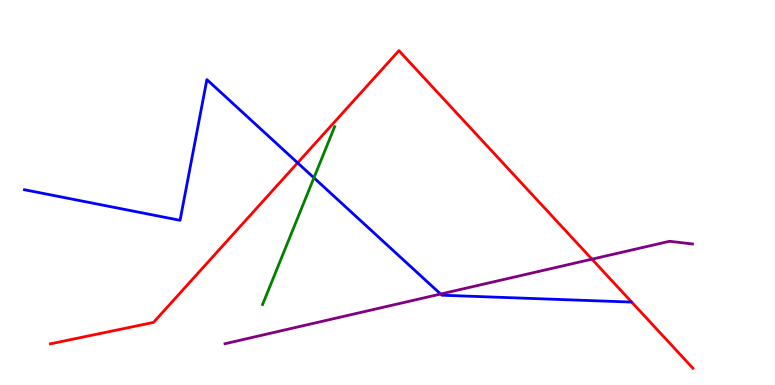[{'lines': ['blue', 'red'], 'intersections': [{'x': 3.84, 'y': 5.77}]}, {'lines': ['green', 'red'], 'intersections': []}, {'lines': ['purple', 'red'], 'intersections': [{'x': 7.64, 'y': 3.27}]}, {'lines': ['blue', 'green'], 'intersections': [{'x': 4.05, 'y': 5.38}]}, {'lines': ['blue', 'purple'], 'intersections': [{'x': 5.69, 'y': 2.36}]}, {'lines': ['green', 'purple'], 'intersections': []}]